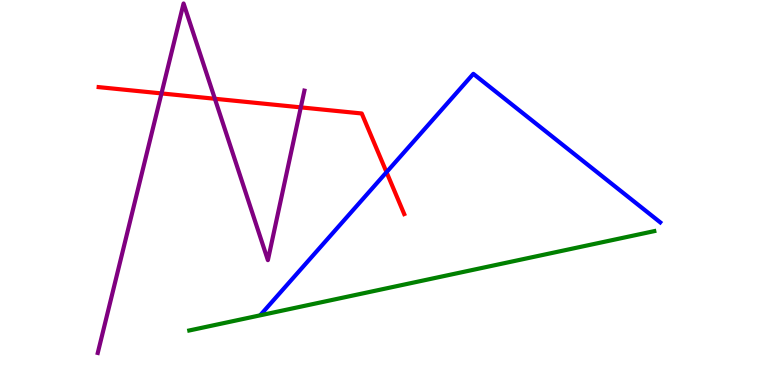[{'lines': ['blue', 'red'], 'intersections': [{'x': 4.99, 'y': 5.53}]}, {'lines': ['green', 'red'], 'intersections': []}, {'lines': ['purple', 'red'], 'intersections': [{'x': 2.08, 'y': 7.57}, {'x': 2.77, 'y': 7.43}, {'x': 3.88, 'y': 7.21}]}, {'lines': ['blue', 'green'], 'intersections': []}, {'lines': ['blue', 'purple'], 'intersections': []}, {'lines': ['green', 'purple'], 'intersections': []}]